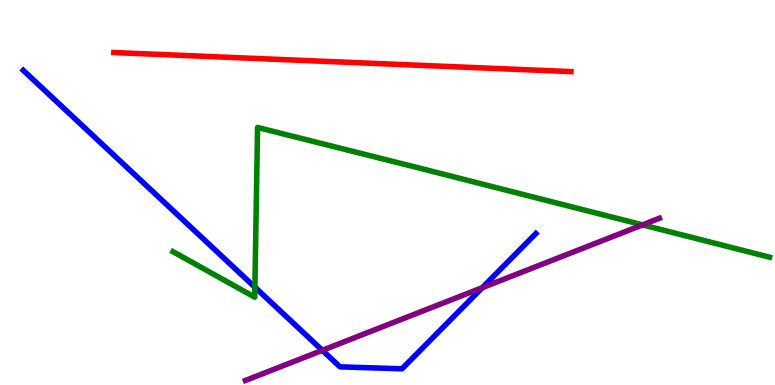[{'lines': ['blue', 'red'], 'intersections': []}, {'lines': ['green', 'red'], 'intersections': []}, {'lines': ['purple', 'red'], 'intersections': []}, {'lines': ['blue', 'green'], 'intersections': [{'x': 3.29, 'y': 2.54}]}, {'lines': ['blue', 'purple'], 'intersections': [{'x': 4.16, 'y': 0.9}, {'x': 6.22, 'y': 2.53}]}, {'lines': ['green', 'purple'], 'intersections': [{'x': 8.29, 'y': 4.16}]}]